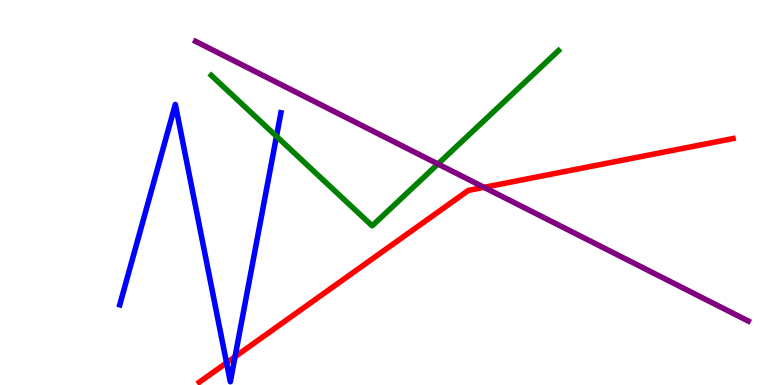[{'lines': ['blue', 'red'], 'intersections': [{'x': 2.92, 'y': 0.577}, {'x': 3.03, 'y': 0.734}]}, {'lines': ['green', 'red'], 'intersections': []}, {'lines': ['purple', 'red'], 'intersections': [{'x': 6.25, 'y': 5.13}]}, {'lines': ['blue', 'green'], 'intersections': [{'x': 3.57, 'y': 6.46}]}, {'lines': ['blue', 'purple'], 'intersections': []}, {'lines': ['green', 'purple'], 'intersections': [{'x': 5.65, 'y': 5.74}]}]